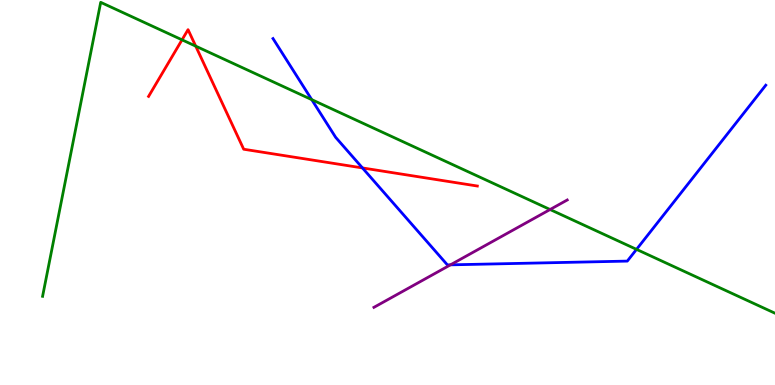[{'lines': ['blue', 'red'], 'intersections': [{'x': 4.68, 'y': 5.64}]}, {'lines': ['green', 'red'], 'intersections': [{'x': 2.35, 'y': 8.97}, {'x': 2.53, 'y': 8.8}]}, {'lines': ['purple', 'red'], 'intersections': []}, {'lines': ['blue', 'green'], 'intersections': [{'x': 4.02, 'y': 7.41}, {'x': 8.21, 'y': 3.52}]}, {'lines': ['blue', 'purple'], 'intersections': [{'x': 5.81, 'y': 3.12}]}, {'lines': ['green', 'purple'], 'intersections': [{'x': 7.1, 'y': 4.56}]}]